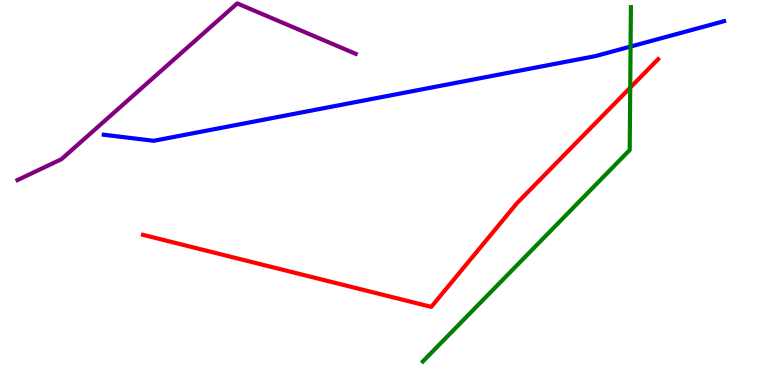[{'lines': ['blue', 'red'], 'intersections': []}, {'lines': ['green', 'red'], 'intersections': [{'x': 8.13, 'y': 7.72}]}, {'lines': ['purple', 'red'], 'intersections': []}, {'lines': ['blue', 'green'], 'intersections': [{'x': 8.14, 'y': 8.79}]}, {'lines': ['blue', 'purple'], 'intersections': []}, {'lines': ['green', 'purple'], 'intersections': []}]